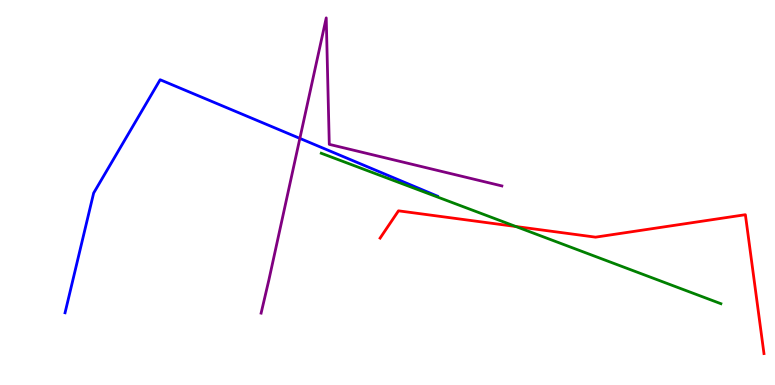[{'lines': ['blue', 'red'], 'intersections': []}, {'lines': ['green', 'red'], 'intersections': [{'x': 6.66, 'y': 4.12}]}, {'lines': ['purple', 'red'], 'intersections': []}, {'lines': ['blue', 'green'], 'intersections': []}, {'lines': ['blue', 'purple'], 'intersections': [{'x': 3.87, 'y': 6.41}]}, {'lines': ['green', 'purple'], 'intersections': []}]